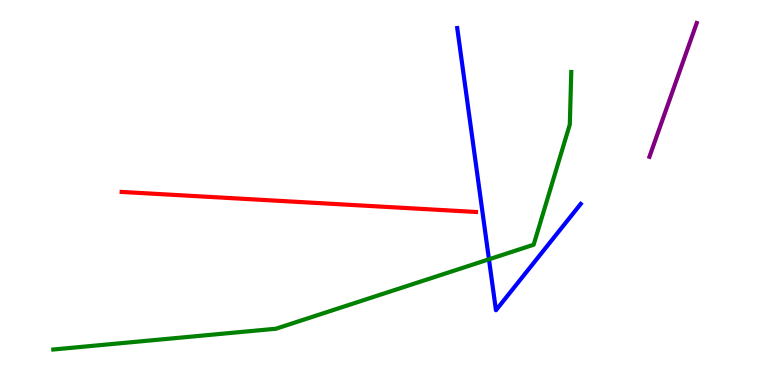[{'lines': ['blue', 'red'], 'intersections': []}, {'lines': ['green', 'red'], 'intersections': []}, {'lines': ['purple', 'red'], 'intersections': []}, {'lines': ['blue', 'green'], 'intersections': [{'x': 6.31, 'y': 3.26}]}, {'lines': ['blue', 'purple'], 'intersections': []}, {'lines': ['green', 'purple'], 'intersections': []}]